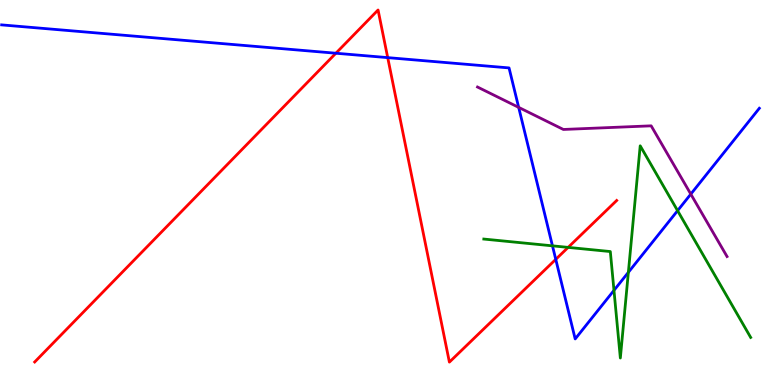[{'lines': ['blue', 'red'], 'intersections': [{'x': 4.33, 'y': 8.62}, {'x': 5.0, 'y': 8.5}, {'x': 7.17, 'y': 3.26}]}, {'lines': ['green', 'red'], 'intersections': [{'x': 7.33, 'y': 3.57}]}, {'lines': ['purple', 'red'], 'intersections': []}, {'lines': ['blue', 'green'], 'intersections': [{'x': 7.13, 'y': 3.61}, {'x': 7.92, 'y': 2.46}, {'x': 8.11, 'y': 2.93}, {'x': 8.74, 'y': 4.53}]}, {'lines': ['blue', 'purple'], 'intersections': [{'x': 6.69, 'y': 7.21}, {'x': 8.91, 'y': 4.96}]}, {'lines': ['green', 'purple'], 'intersections': []}]